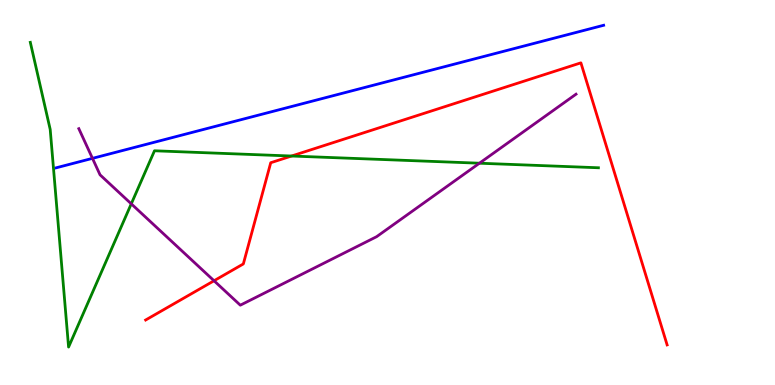[{'lines': ['blue', 'red'], 'intersections': []}, {'lines': ['green', 'red'], 'intersections': [{'x': 3.76, 'y': 5.95}]}, {'lines': ['purple', 'red'], 'intersections': [{'x': 2.76, 'y': 2.71}]}, {'lines': ['blue', 'green'], 'intersections': []}, {'lines': ['blue', 'purple'], 'intersections': [{'x': 1.19, 'y': 5.89}]}, {'lines': ['green', 'purple'], 'intersections': [{'x': 1.69, 'y': 4.71}, {'x': 6.19, 'y': 5.76}]}]